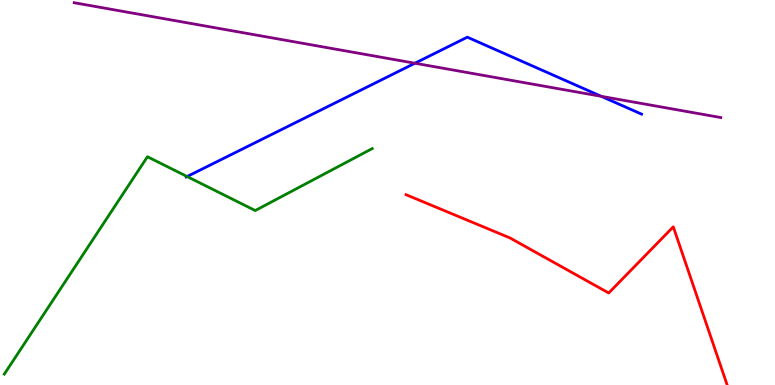[{'lines': ['blue', 'red'], 'intersections': []}, {'lines': ['green', 'red'], 'intersections': []}, {'lines': ['purple', 'red'], 'intersections': []}, {'lines': ['blue', 'green'], 'intersections': [{'x': 2.41, 'y': 5.41}]}, {'lines': ['blue', 'purple'], 'intersections': [{'x': 5.35, 'y': 8.36}, {'x': 7.76, 'y': 7.5}]}, {'lines': ['green', 'purple'], 'intersections': []}]